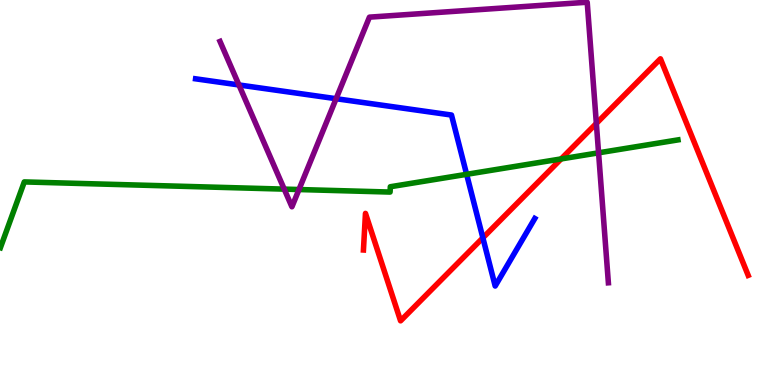[{'lines': ['blue', 'red'], 'intersections': [{'x': 6.23, 'y': 3.82}]}, {'lines': ['green', 'red'], 'intersections': [{'x': 7.24, 'y': 5.87}]}, {'lines': ['purple', 'red'], 'intersections': [{'x': 7.69, 'y': 6.79}]}, {'lines': ['blue', 'green'], 'intersections': [{'x': 6.02, 'y': 5.47}]}, {'lines': ['blue', 'purple'], 'intersections': [{'x': 3.08, 'y': 7.79}, {'x': 4.34, 'y': 7.44}]}, {'lines': ['green', 'purple'], 'intersections': [{'x': 3.67, 'y': 5.09}, {'x': 3.86, 'y': 5.08}, {'x': 7.72, 'y': 6.03}]}]